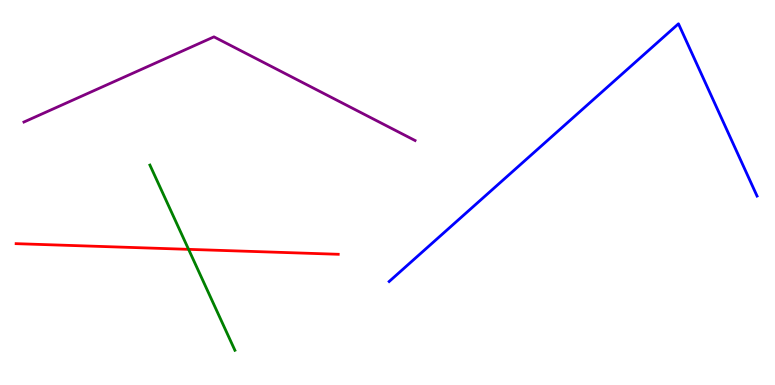[{'lines': ['blue', 'red'], 'intersections': []}, {'lines': ['green', 'red'], 'intersections': [{'x': 2.43, 'y': 3.52}]}, {'lines': ['purple', 'red'], 'intersections': []}, {'lines': ['blue', 'green'], 'intersections': []}, {'lines': ['blue', 'purple'], 'intersections': []}, {'lines': ['green', 'purple'], 'intersections': []}]